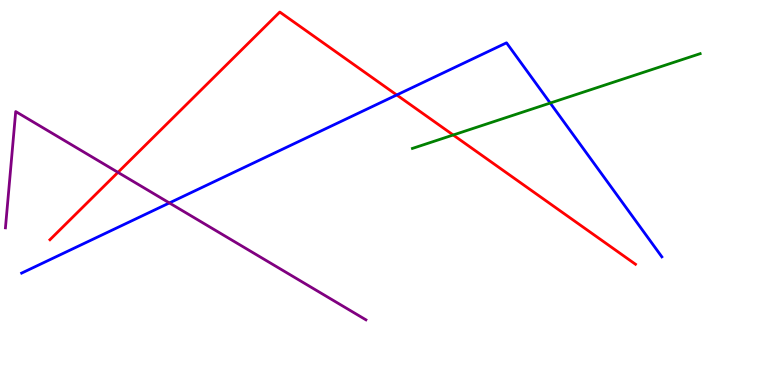[{'lines': ['blue', 'red'], 'intersections': [{'x': 5.12, 'y': 7.53}]}, {'lines': ['green', 'red'], 'intersections': [{'x': 5.85, 'y': 6.49}]}, {'lines': ['purple', 'red'], 'intersections': [{'x': 1.52, 'y': 5.52}]}, {'lines': ['blue', 'green'], 'intersections': [{'x': 7.1, 'y': 7.32}]}, {'lines': ['blue', 'purple'], 'intersections': [{'x': 2.19, 'y': 4.73}]}, {'lines': ['green', 'purple'], 'intersections': []}]